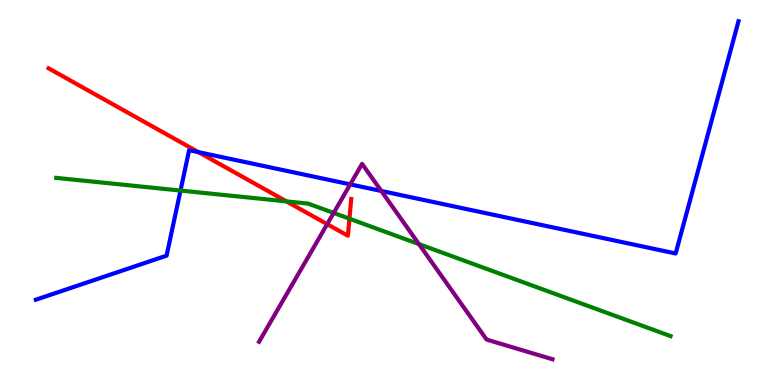[{'lines': ['blue', 'red'], 'intersections': [{'x': 2.56, 'y': 6.05}]}, {'lines': ['green', 'red'], 'intersections': [{'x': 3.7, 'y': 4.77}, {'x': 4.51, 'y': 4.32}]}, {'lines': ['purple', 'red'], 'intersections': [{'x': 4.22, 'y': 4.18}]}, {'lines': ['blue', 'green'], 'intersections': [{'x': 2.33, 'y': 5.05}]}, {'lines': ['blue', 'purple'], 'intersections': [{'x': 4.52, 'y': 5.21}, {'x': 4.92, 'y': 5.04}]}, {'lines': ['green', 'purple'], 'intersections': [{'x': 4.31, 'y': 4.47}, {'x': 5.41, 'y': 3.66}]}]